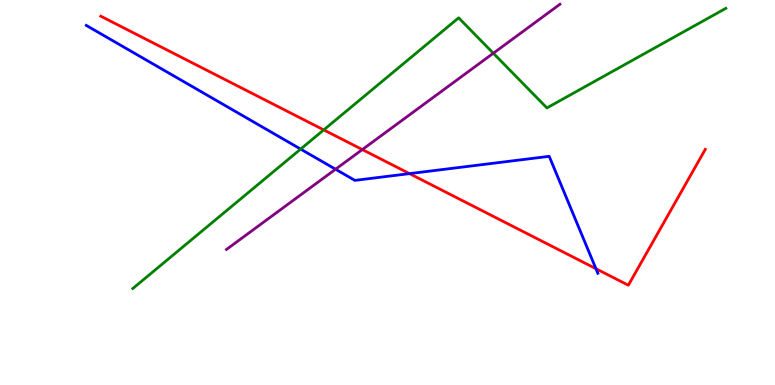[{'lines': ['blue', 'red'], 'intersections': [{'x': 5.28, 'y': 5.49}, {'x': 7.69, 'y': 3.02}]}, {'lines': ['green', 'red'], 'intersections': [{'x': 4.18, 'y': 6.63}]}, {'lines': ['purple', 'red'], 'intersections': [{'x': 4.68, 'y': 6.12}]}, {'lines': ['blue', 'green'], 'intersections': [{'x': 3.88, 'y': 6.13}]}, {'lines': ['blue', 'purple'], 'intersections': [{'x': 4.33, 'y': 5.6}]}, {'lines': ['green', 'purple'], 'intersections': [{'x': 6.37, 'y': 8.62}]}]